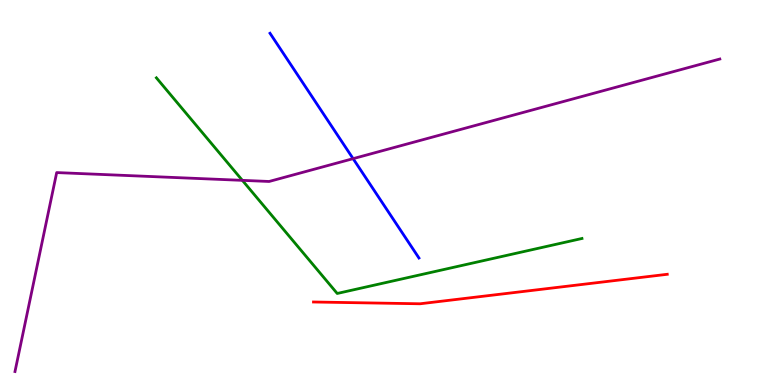[{'lines': ['blue', 'red'], 'intersections': []}, {'lines': ['green', 'red'], 'intersections': []}, {'lines': ['purple', 'red'], 'intersections': []}, {'lines': ['blue', 'green'], 'intersections': []}, {'lines': ['blue', 'purple'], 'intersections': [{'x': 4.56, 'y': 5.88}]}, {'lines': ['green', 'purple'], 'intersections': [{'x': 3.13, 'y': 5.32}]}]